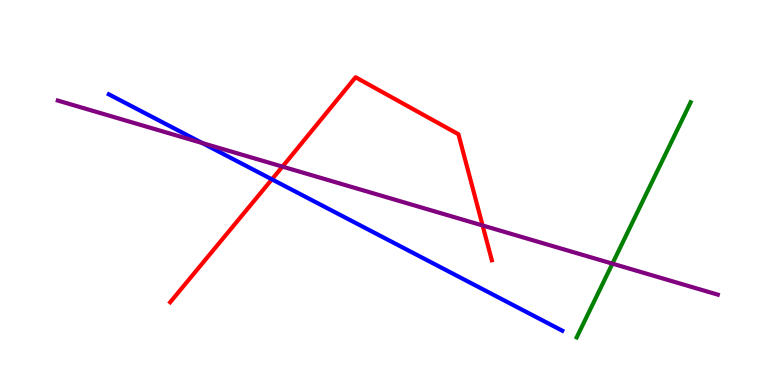[{'lines': ['blue', 'red'], 'intersections': [{'x': 3.51, 'y': 5.34}]}, {'lines': ['green', 'red'], 'intersections': []}, {'lines': ['purple', 'red'], 'intersections': [{'x': 3.64, 'y': 5.67}, {'x': 6.23, 'y': 4.14}]}, {'lines': ['blue', 'green'], 'intersections': []}, {'lines': ['blue', 'purple'], 'intersections': [{'x': 2.61, 'y': 6.28}]}, {'lines': ['green', 'purple'], 'intersections': [{'x': 7.9, 'y': 3.15}]}]